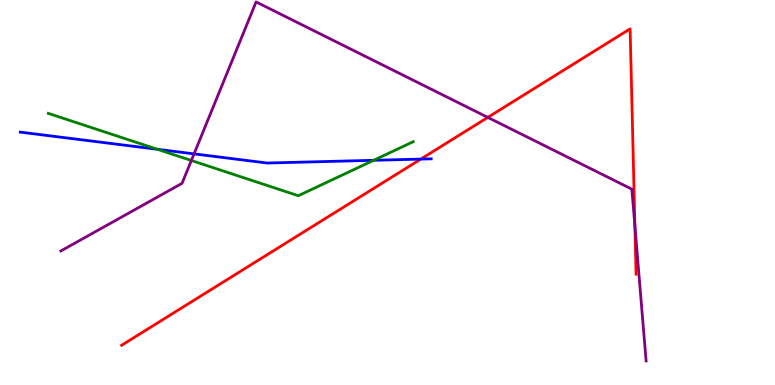[{'lines': ['blue', 'red'], 'intersections': [{'x': 5.43, 'y': 5.87}]}, {'lines': ['green', 'red'], 'intersections': []}, {'lines': ['purple', 'red'], 'intersections': [{'x': 6.29, 'y': 6.95}, {'x': 8.19, 'y': 4.14}]}, {'lines': ['blue', 'green'], 'intersections': [{'x': 2.03, 'y': 6.12}, {'x': 4.82, 'y': 5.84}]}, {'lines': ['blue', 'purple'], 'intersections': [{'x': 2.5, 'y': 6.0}]}, {'lines': ['green', 'purple'], 'intersections': [{'x': 2.47, 'y': 5.83}]}]